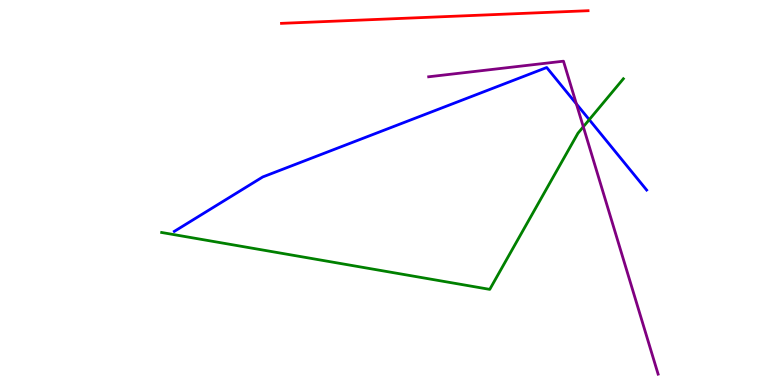[{'lines': ['blue', 'red'], 'intersections': []}, {'lines': ['green', 'red'], 'intersections': []}, {'lines': ['purple', 'red'], 'intersections': []}, {'lines': ['blue', 'green'], 'intersections': [{'x': 7.6, 'y': 6.89}]}, {'lines': ['blue', 'purple'], 'intersections': [{'x': 7.44, 'y': 7.3}]}, {'lines': ['green', 'purple'], 'intersections': [{'x': 7.53, 'y': 6.71}]}]